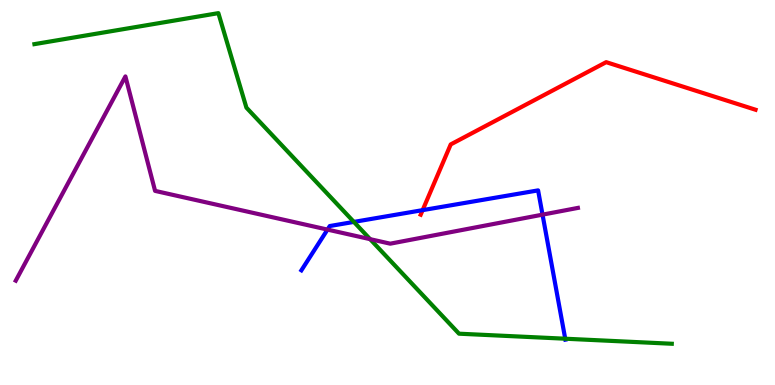[{'lines': ['blue', 'red'], 'intersections': [{'x': 5.45, 'y': 4.54}]}, {'lines': ['green', 'red'], 'intersections': []}, {'lines': ['purple', 'red'], 'intersections': []}, {'lines': ['blue', 'green'], 'intersections': [{'x': 4.57, 'y': 4.24}, {'x': 7.29, 'y': 1.2}]}, {'lines': ['blue', 'purple'], 'intersections': [{'x': 4.23, 'y': 4.04}, {'x': 7.0, 'y': 4.42}]}, {'lines': ['green', 'purple'], 'intersections': [{'x': 4.78, 'y': 3.79}]}]